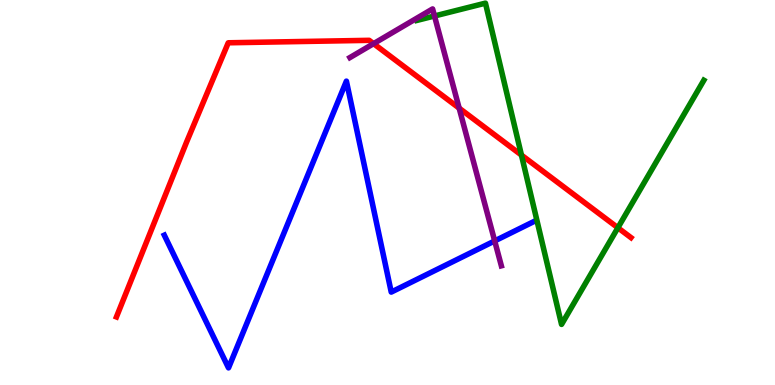[{'lines': ['blue', 'red'], 'intersections': []}, {'lines': ['green', 'red'], 'intersections': [{'x': 6.73, 'y': 5.97}, {'x': 7.97, 'y': 4.08}]}, {'lines': ['purple', 'red'], 'intersections': [{'x': 4.82, 'y': 8.87}, {'x': 5.92, 'y': 7.19}]}, {'lines': ['blue', 'green'], 'intersections': []}, {'lines': ['blue', 'purple'], 'intersections': [{'x': 6.38, 'y': 3.74}]}, {'lines': ['green', 'purple'], 'intersections': [{'x': 5.61, 'y': 9.58}]}]